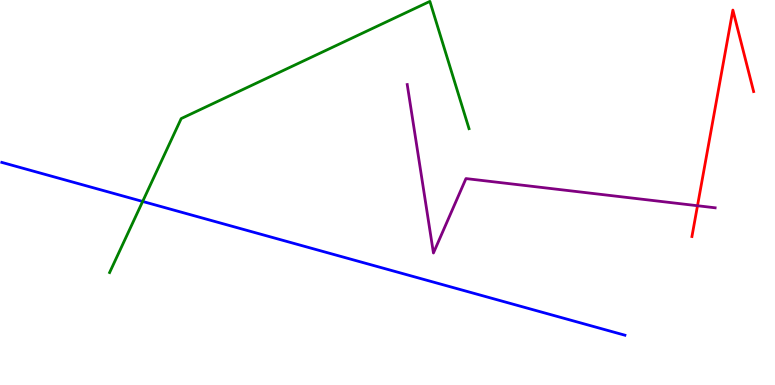[{'lines': ['blue', 'red'], 'intersections': []}, {'lines': ['green', 'red'], 'intersections': []}, {'lines': ['purple', 'red'], 'intersections': [{'x': 9.0, 'y': 4.66}]}, {'lines': ['blue', 'green'], 'intersections': [{'x': 1.84, 'y': 4.77}]}, {'lines': ['blue', 'purple'], 'intersections': []}, {'lines': ['green', 'purple'], 'intersections': []}]